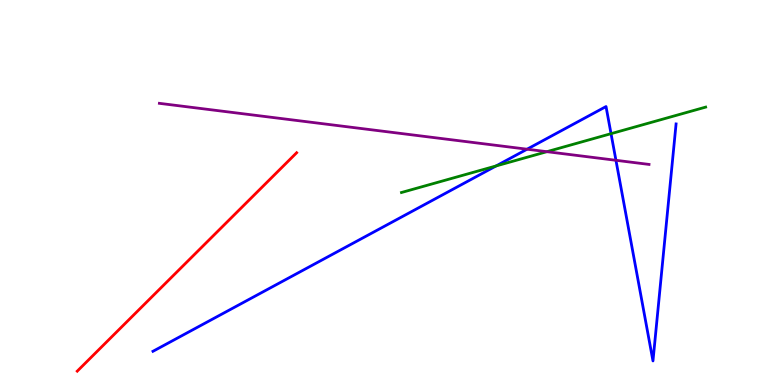[{'lines': ['blue', 'red'], 'intersections': []}, {'lines': ['green', 'red'], 'intersections': []}, {'lines': ['purple', 'red'], 'intersections': []}, {'lines': ['blue', 'green'], 'intersections': [{'x': 6.4, 'y': 5.69}, {'x': 7.88, 'y': 6.53}]}, {'lines': ['blue', 'purple'], 'intersections': [{'x': 6.8, 'y': 6.12}, {'x': 7.95, 'y': 5.84}]}, {'lines': ['green', 'purple'], 'intersections': [{'x': 7.06, 'y': 6.06}]}]